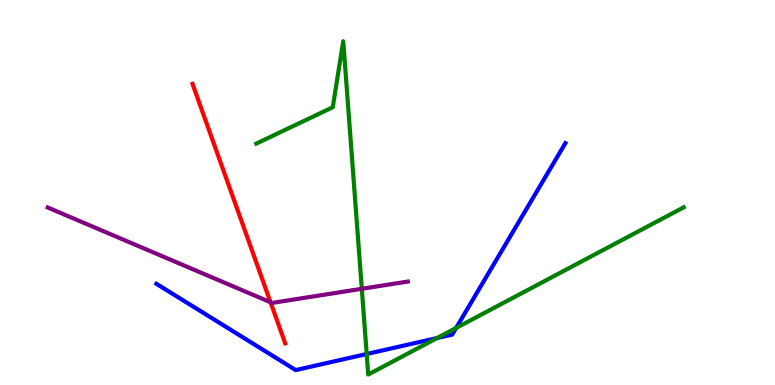[{'lines': ['blue', 'red'], 'intersections': []}, {'lines': ['green', 'red'], 'intersections': []}, {'lines': ['purple', 'red'], 'intersections': [{'x': 3.49, 'y': 2.15}]}, {'lines': ['blue', 'green'], 'intersections': [{'x': 4.73, 'y': 0.805}, {'x': 5.64, 'y': 1.22}, {'x': 5.89, 'y': 1.48}]}, {'lines': ['blue', 'purple'], 'intersections': []}, {'lines': ['green', 'purple'], 'intersections': [{'x': 4.67, 'y': 2.5}]}]